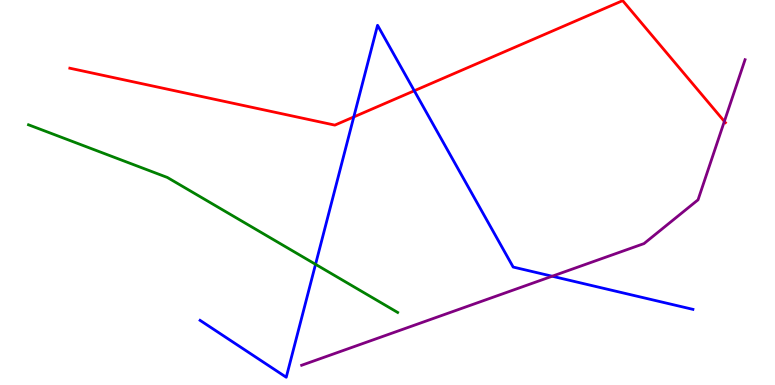[{'lines': ['blue', 'red'], 'intersections': [{'x': 4.56, 'y': 6.96}, {'x': 5.35, 'y': 7.64}]}, {'lines': ['green', 'red'], 'intersections': []}, {'lines': ['purple', 'red'], 'intersections': [{'x': 9.35, 'y': 6.85}]}, {'lines': ['blue', 'green'], 'intersections': [{'x': 4.07, 'y': 3.13}]}, {'lines': ['blue', 'purple'], 'intersections': [{'x': 7.12, 'y': 2.83}]}, {'lines': ['green', 'purple'], 'intersections': []}]